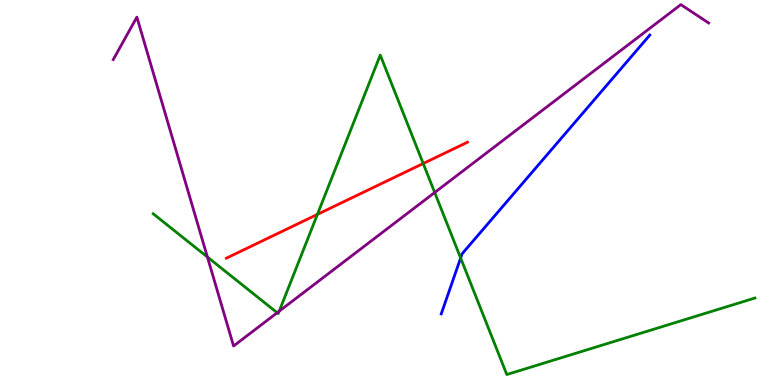[{'lines': ['blue', 'red'], 'intersections': []}, {'lines': ['green', 'red'], 'intersections': [{'x': 4.1, 'y': 4.43}, {'x': 5.46, 'y': 5.75}]}, {'lines': ['purple', 'red'], 'intersections': []}, {'lines': ['blue', 'green'], 'intersections': [{'x': 5.94, 'y': 3.3}]}, {'lines': ['blue', 'purple'], 'intersections': []}, {'lines': ['green', 'purple'], 'intersections': [{'x': 2.68, 'y': 3.32}, {'x': 3.58, 'y': 1.88}, {'x': 3.6, 'y': 1.92}, {'x': 5.61, 'y': 5.0}]}]